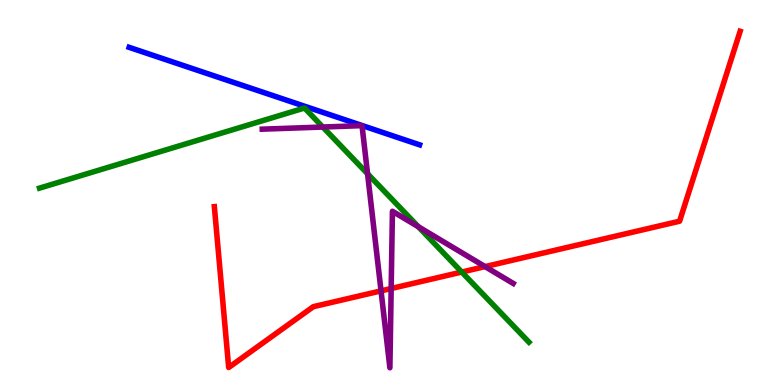[{'lines': ['blue', 'red'], 'intersections': []}, {'lines': ['green', 'red'], 'intersections': [{'x': 5.96, 'y': 2.93}]}, {'lines': ['purple', 'red'], 'intersections': [{'x': 4.92, 'y': 2.44}, {'x': 5.05, 'y': 2.51}, {'x': 6.26, 'y': 3.08}]}, {'lines': ['blue', 'green'], 'intersections': []}, {'lines': ['blue', 'purple'], 'intersections': []}, {'lines': ['green', 'purple'], 'intersections': [{'x': 4.17, 'y': 6.7}, {'x': 4.74, 'y': 5.49}, {'x': 5.4, 'y': 4.11}]}]